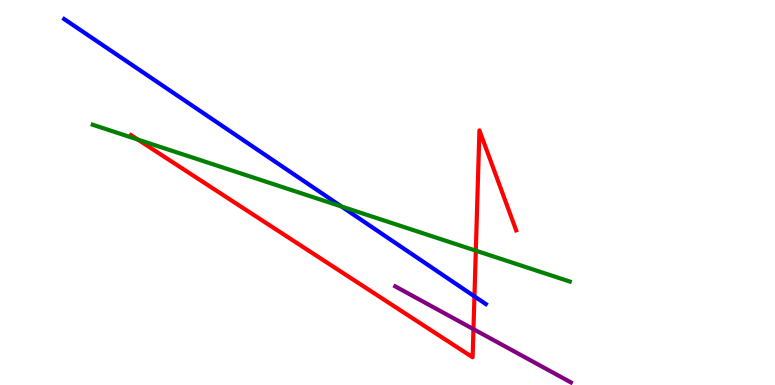[{'lines': ['blue', 'red'], 'intersections': [{'x': 6.12, 'y': 2.3}]}, {'lines': ['green', 'red'], 'intersections': [{'x': 1.78, 'y': 6.38}, {'x': 6.14, 'y': 3.49}]}, {'lines': ['purple', 'red'], 'intersections': [{'x': 6.11, 'y': 1.45}]}, {'lines': ['blue', 'green'], 'intersections': [{'x': 4.41, 'y': 4.64}]}, {'lines': ['blue', 'purple'], 'intersections': []}, {'lines': ['green', 'purple'], 'intersections': []}]